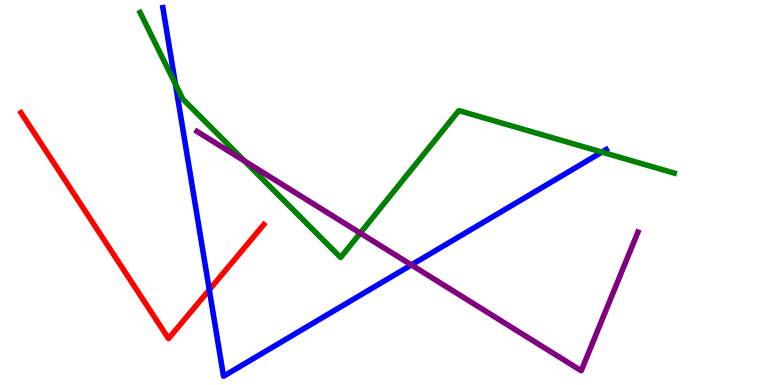[{'lines': ['blue', 'red'], 'intersections': [{'x': 2.7, 'y': 2.47}]}, {'lines': ['green', 'red'], 'intersections': []}, {'lines': ['purple', 'red'], 'intersections': []}, {'lines': ['blue', 'green'], 'intersections': [{'x': 2.26, 'y': 7.82}, {'x': 7.77, 'y': 6.05}]}, {'lines': ['blue', 'purple'], 'intersections': [{'x': 5.31, 'y': 3.12}]}, {'lines': ['green', 'purple'], 'intersections': [{'x': 3.16, 'y': 5.82}, {'x': 4.65, 'y': 3.95}]}]